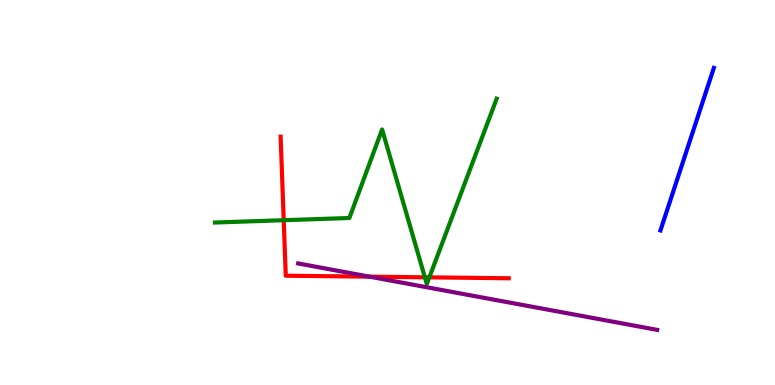[{'lines': ['blue', 'red'], 'intersections': []}, {'lines': ['green', 'red'], 'intersections': [{'x': 3.66, 'y': 4.28}, {'x': 5.48, 'y': 2.8}, {'x': 5.54, 'y': 2.8}]}, {'lines': ['purple', 'red'], 'intersections': [{'x': 4.77, 'y': 2.81}]}, {'lines': ['blue', 'green'], 'intersections': []}, {'lines': ['blue', 'purple'], 'intersections': []}, {'lines': ['green', 'purple'], 'intersections': []}]